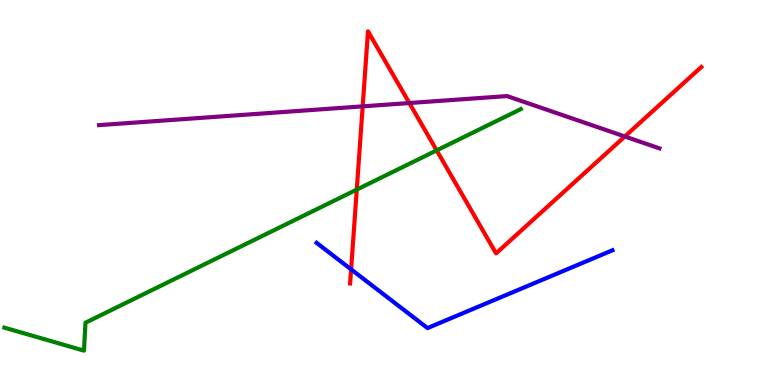[{'lines': ['blue', 'red'], 'intersections': [{'x': 4.53, 'y': 3.0}]}, {'lines': ['green', 'red'], 'intersections': [{'x': 4.6, 'y': 5.08}, {'x': 5.63, 'y': 6.09}]}, {'lines': ['purple', 'red'], 'intersections': [{'x': 4.68, 'y': 7.24}, {'x': 5.28, 'y': 7.32}, {'x': 8.06, 'y': 6.45}]}, {'lines': ['blue', 'green'], 'intersections': []}, {'lines': ['blue', 'purple'], 'intersections': []}, {'lines': ['green', 'purple'], 'intersections': []}]